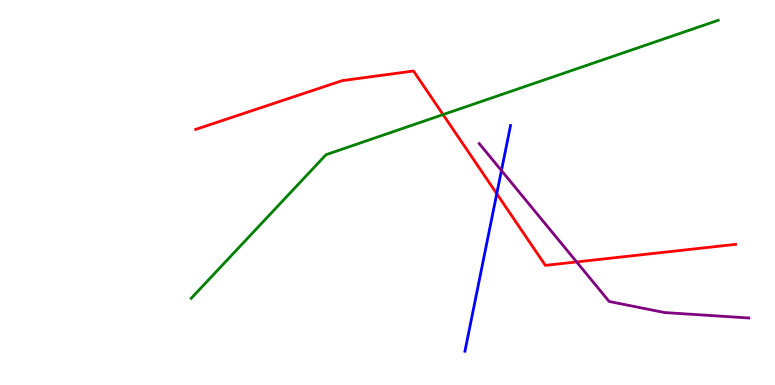[{'lines': ['blue', 'red'], 'intersections': [{'x': 6.41, 'y': 4.97}]}, {'lines': ['green', 'red'], 'intersections': [{'x': 5.72, 'y': 7.02}]}, {'lines': ['purple', 'red'], 'intersections': [{'x': 7.44, 'y': 3.2}]}, {'lines': ['blue', 'green'], 'intersections': []}, {'lines': ['blue', 'purple'], 'intersections': [{'x': 6.47, 'y': 5.57}]}, {'lines': ['green', 'purple'], 'intersections': []}]